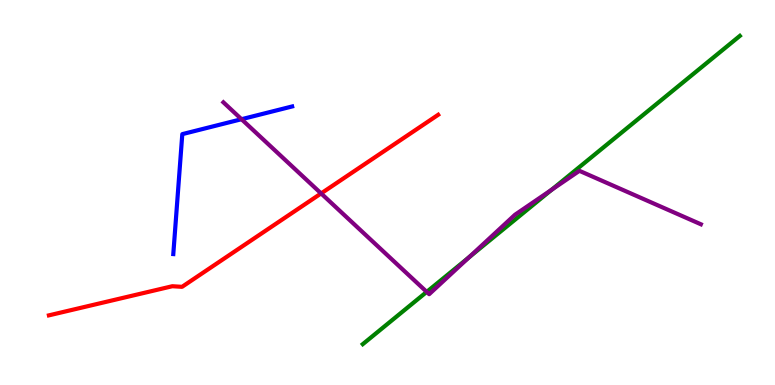[{'lines': ['blue', 'red'], 'intersections': []}, {'lines': ['green', 'red'], 'intersections': []}, {'lines': ['purple', 'red'], 'intersections': [{'x': 4.14, 'y': 4.98}]}, {'lines': ['blue', 'green'], 'intersections': []}, {'lines': ['blue', 'purple'], 'intersections': [{'x': 3.12, 'y': 6.9}]}, {'lines': ['green', 'purple'], 'intersections': [{'x': 5.51, 'y': 2.42}, {'x': 6.05, 'y': 3.32}, {'x': 7.12, 'y': 5.07}]}]